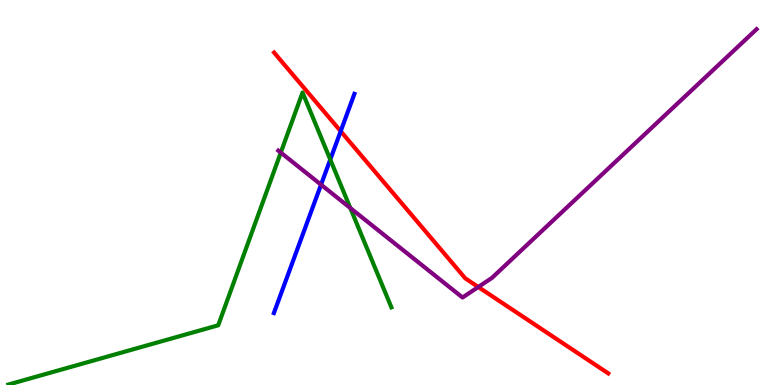[{'lines': ['blue', 'red'], 'intersections': [{'x': 4.4, 'y': 6.59}]}, {'lines': ['green', 'red'], 'intersections': []}, {'lines': ['purple', 'red'], 'intersections': [{'x': 6.17, 'y': 2.55}]}, {'lines': ['blue', 'green'], 'intersections': [{'x': 4.26, 'y': 5.86}]}, {'lines': ['blue', 'purple'], 'intersections': [{'x': 4.14, 'y': 5.2}]}, {'lines': ['green', 'purple'], 'intersections': [{'x': 3.62, 'y': 6.04}, {'x': 4.52, 'y': 4.6}]}]